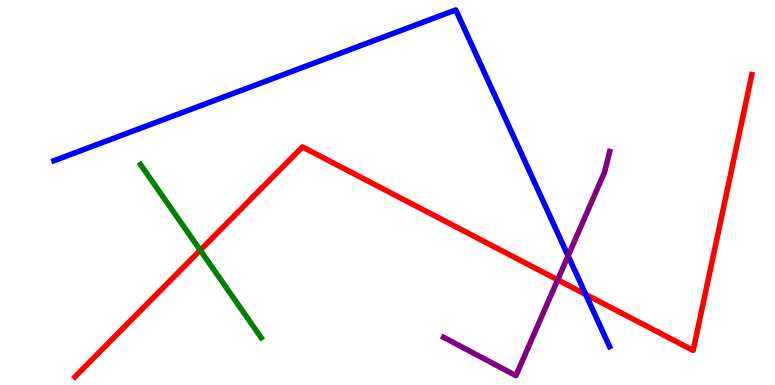[{'lines': ['blue', 'red'], 'intersections': [{'x': 7.56, 'y': 2.35}]}, {'lines': ['green', 'red'], 'intersections': [{'x': 2.58, 'y': 3.5}]}, {'lines': ['purple', 'red'], 'intersections': [{'x': 7.2, 'y': 2.73}]}, {'lines': ['blue', 'green'], 'intersections': []}, {'lines': ['blue', 'purple'], 'intersections': [{'x': 7.33, 'y': 3.35}]}, {'lines': ['green', 'purple'], 'intersections': []}]